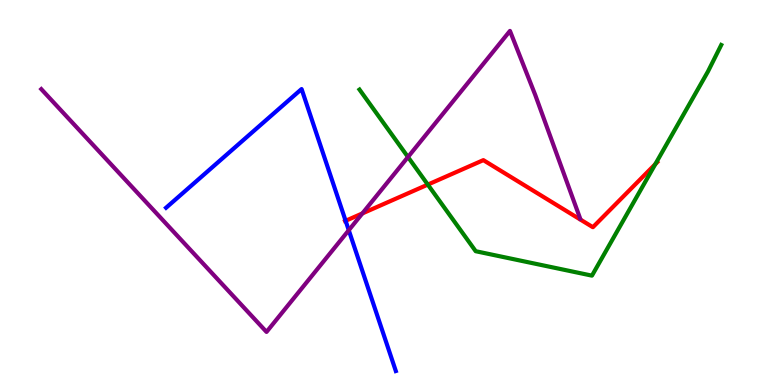[{'lines': ['blue', 'red'], 'intersections': [{'x': 4.46, 'y': 4.27}]}, {'lines': ['green', 'red'], 'intersections': [{'x': 5.52, 'y': 5.21}, {'x': 8.46, 'y': 5.74}]}, {'lines': ['purple', 'red'], 'intersections': [{'x': 4.68, 'y': 4.46}]}, {'lines': ['blue', 'green'], 'intersections': []}, {'lines': ['blue', 'purple'], 'intersections': [{'x': 4.5, 'y': 4.02}]}, {'lines': ['green', 'purple'], 'intersections': [{'x': 5.26, 'y': 5.92}]}]